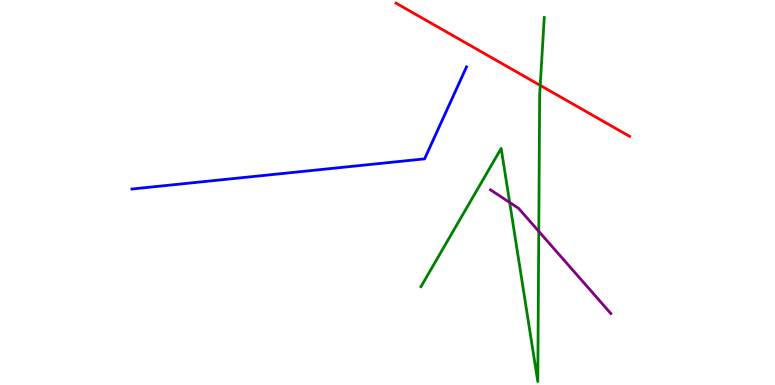[{'lines': ['blue', 'red'], 'intersections': []}, {'lines': ['green', 'red'], 'intersections': [{'x': 6.97, 'y': 7.78}]}, {'lines': ['purple', 'red'], 'intersections': []}, {'lines': ['blue', 'green'], 'intersections': []}, {'lines': ['blue', 'purple'], 'intersections': []}, {'lines': ['green', 'purple'], 'intersections': [{'x': 6.58, 'y': 4.74}, {'x': 6.95, 'y': 3.99}]}]